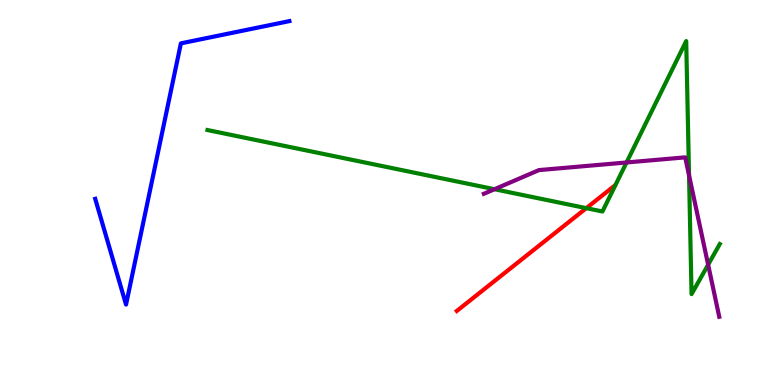[{'lines': ['blue', 'red'], 'intersections': []}, {'lines': ['green', 'red'], 'intersections': [{'x': 7.57, 'y': 4.59}]}, {'lines': ['purple', 'red'], 'intersections': []}, {'lines': ['blue', 'green'], 'intersections': []}, {'lines': ['blue', 'purple'], 'intersections': []}, {'lines': ['green', 'purple'], 'intersections': [{'x': 6.38, 'y': 5.09}, {'x': 8.08, 'y': 5.78}, {'x': 8.89, 'y': 5.45}, {'x': 9.14, 'y': 3.12}]}]